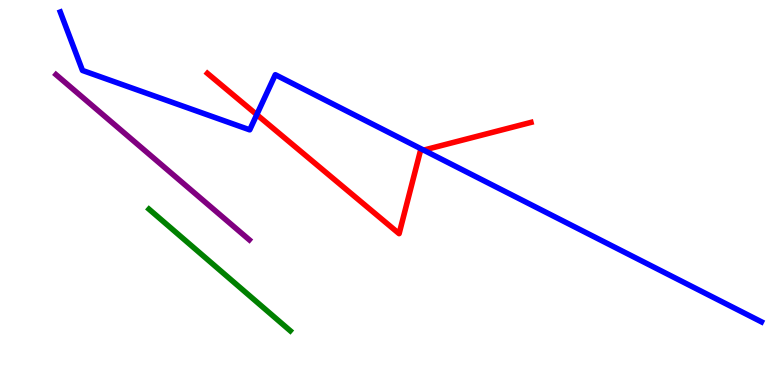[{'lines': ['blue', 'red'], 'intersections': [{'x': 3.31, 'y': 7.02}, {'x': 5.47, 'y': 6.1}]}, {'lines': ['green', 'red'], 'intersections': []}, {'lines': ['purple', 'red'], 'intersections': []}, {'lines': ['blue', 'green'], 'intersections': []}, {'lines': ['blue', 'purple'], 'intersections': []}, {'lines': ['green', 'purple'], 'intersections': []}]